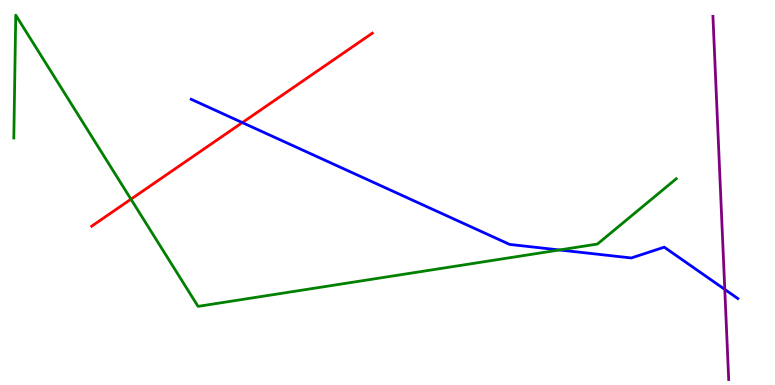[{'lines': ['blue', 'red'], 'intersections': [{'x': 3.13, 'y': 6.82}]}, {'lines': ['green', 'red'], 'intersections': [{'x': 1.69, 'y': 4.83}]}, {'lines': ['purple', 'red'], 'intersections': []}, {'lines': ['blue', 'green'], 'intersections': [{'x': 7.22, 'y': 3.51}]}, {'lines': ['blue', 'purple'], 'intersections': [{'x': 9.35, 'y': 2.48}]}, {'lines': ['green', 'purple'], 'intersections': []}]